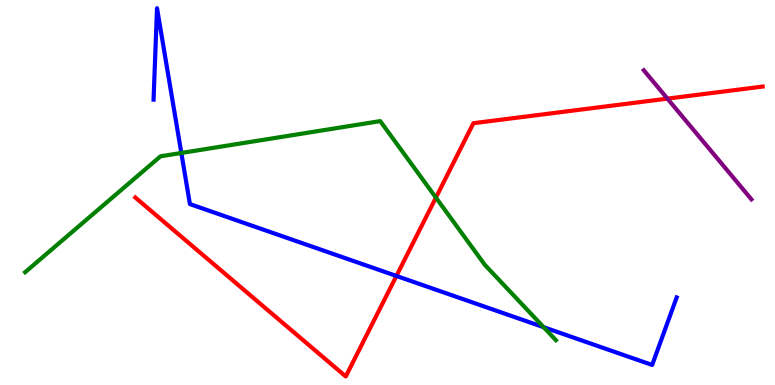[{'lines': ['blue', 'red'], 'intersections': [{'x': 5.12, 'y': 2.83}]}, {'lines': ['green', 'red'], 'intersections': [{'x': 5.62, 'y': 4.87}]}, {'lines': ['purple', 'red'], 'intersections': [{'x': 8.61, 'y': 7.44}]}, {'lines': ['blue', 'green'], 'intersections': [{'x': 2.34, 'y': 6.03}, {'x': 7.01, 'y': 1.5}]}, {'lines': ['blue', 'purple'], 'intersections': []}, {'lines': ['green', 'purple'], 'intersections': []}]